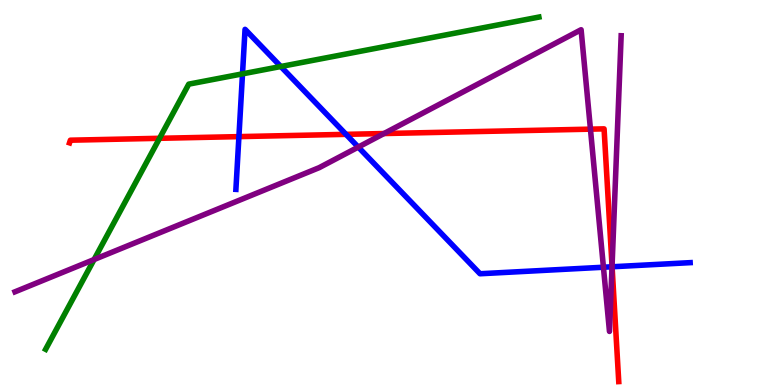[{'lines': ['blue', 'red'], 'intersections': [{'x': 3.08, 'y': 6.45}, {'x': 4.46, 'y': 6.51}, {'x': 7.9, 'y': 3.07}]}, {'lines': ['green', 'red'], 'intersections': [{'x': 2.06, 'y': 6.41}]}, {'lines': ['purple', 'red'], 'intersections': [{'x': 4.95, 'y': 6.53}, {'x': 7.62, 'y': 6.65}, {'x': 7.9, 'y': 3.09}]}, {'lines': ['blue', 'green'], 'intersections': [{'x': 3.13, 'y': 8.08}, {'x': 3.62, 'y': 8.27}]}, {'lines': ['blue', 'purple'], 'intersections': [{'x': 4.62, 'y': 6.18}, {'x': 7.79, 'y': 3.06}, {'x': 7.9, 'y': 3.07}]}, {'lines': ['green', 'purple'], 'intersections': [{'x': 1.21, 'y': 3.26}]}]